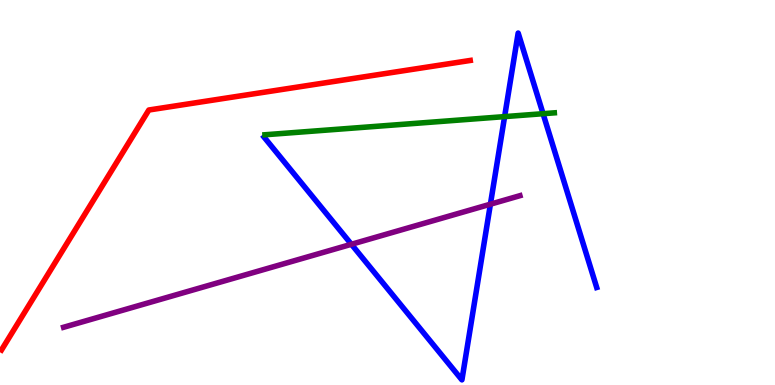[{'lines': ['blue', 'red'], 'intersections': []}, {'lines': ['green', 'red'], 'intersections': []}, {'lines': ['purple', 'red'], 'intersections': []}, {'lines': ['blue', 'green'], 'intersections': [{'x': 6.51, 'y': 6.97}, {'x': 7.01, 'y': 7.05}]}, {'lines': ['blue', 'purple'], 'intersections': [{'x': 4.53, 'y': 3.65}, {'x': 6.33, 'y': 4.7}]}, {'lines': ['green', 'purple'], 'intersections': []}]